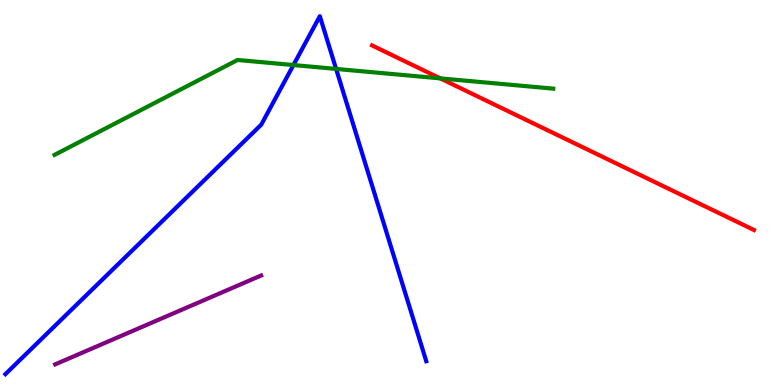[{'lines': ['blue', 'red'], 'intersections': []}, {'lines': ['green', 'red'], 'intersections': [{'x': 5.68, 'y': 7.96}]}, {'lines': ['purple', 'red'], 'intersections': []}, {'lines': ['blue', 'green'], 'intersections': [{'x': 3.79, 'y': 8.31}, {'x': 4.34, 'y': 8.21}]}, {'lines': ['blue', 'purple'], 'intersections': []}, {'lines': ['green', 'purple'], 'intersections': []}]